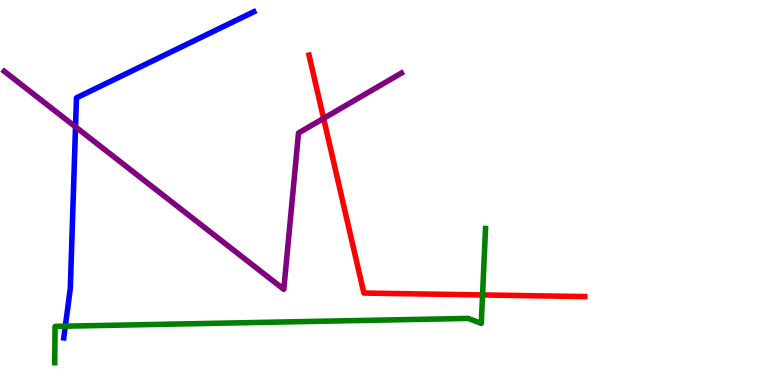[{'lines': ['blue', 'red'], 'intersections': []}, {'lines': ['green', 'red'], 'intersections': [{'x': 6.23, 'y': 2.34}]}, {'lines': ['purple', 'red'], 'intersections': [{'x': 4.18, 'y': 6.92}]}, {'lines': ['blue', 'green'], 'intersections': [{'x': 0.843, 'y': 1.53}]}, {'lines': ['blue', 'purple'], 'intersections': [{'x': 0.974, 'y': 6.7}]}, {'lines': ['green', 'purple'], 'intersections': []}]